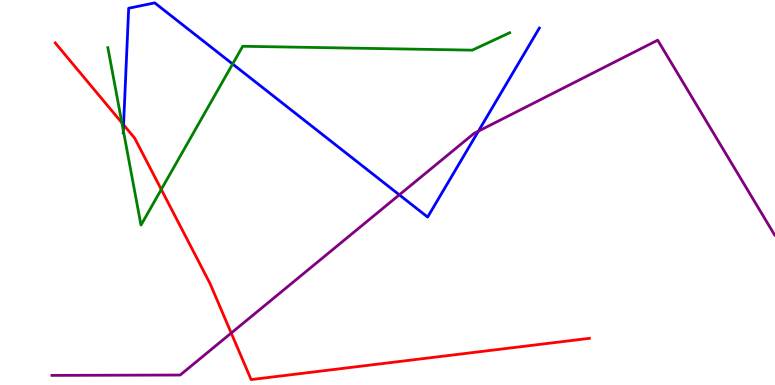[{'lines': ['blue', 'red'], 'intersections': [{'x': 1.59, 'y': 6.76}]}, {'lines': ['green', 'red'], 'intersections': [{'x': 1.57, 'y': 6.81}, {'x': 2.08, 'y': 5.08}]}, {'lines': ['purple', 'red'], 'intersections': [{'x': 2.98, 'y': 1.35}]}, {'lines': ['blue', 'green'], 'intersections': [{'x': 1.59, 'y': 6.61}, {'x': 3.0, 'y': 8.34}]}, {'lines': ['blue', 'purple'], 'intersections': [{'x': 5.15, 'y': 4.94}, {'x': 6.17, 'y': 6.59}]}, {'lines': ['green', 'purple'], 'intersections': []}]